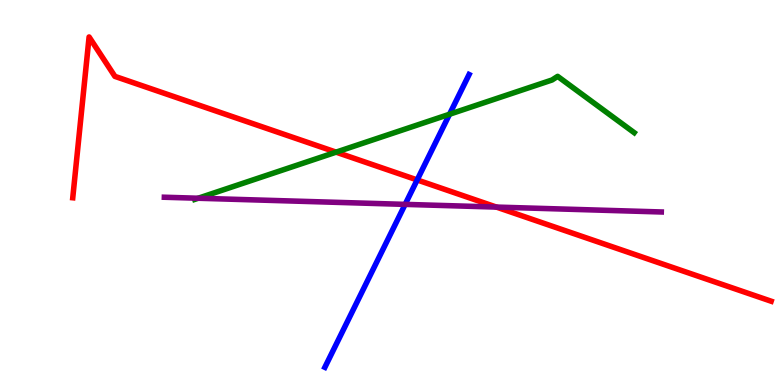[{'lines': ['blue', 'red'], 'intersections': [{'x': 5.38, 'y': 5.33}]}, {'lines': ['green', 'red'], 'intersections': [{'x': 4.34, 'y': 6.05}]}, {'lines': ['purple', 'red'], 'intersections': [{'x': 6.41, 'y': 4.62}]}, {'lines': ['blue', 'green'], 'intersections': [{'x': 5.8, 'y': 7.03}]}, {'lines': ['blue', 'purple'], 'intersections': [{'x': 5.23, 'y': 4.69}]}, {'lines': ['green', 'purple'], 'intersections': [{'x': 2.56, 'y': 4.85}]}]